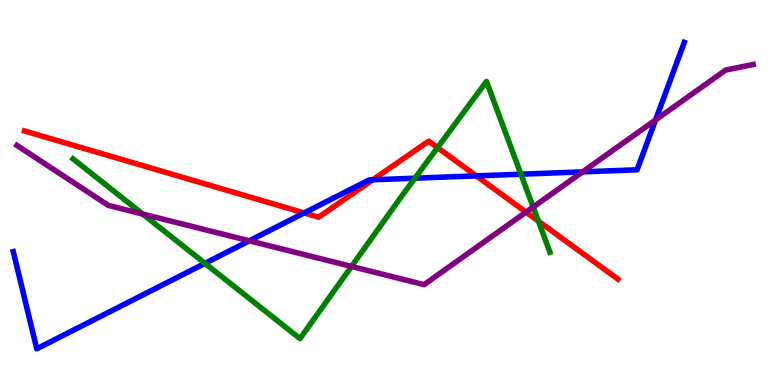[{'lines': ['blue', 'red'], 'intersections': [{'x': 3.93, 'y': 4.47}, {'x': 4.81, 'y': 5.33}, {'x': 6.15, 'y': 5.43}]}, {'lines': ['green', 'red'], 'intersections': [{'x': 5.65, 'y': 6.17}, {'x': 6.95, 'y': 4.26}]}, {'lines': ['purple', 'red'], 'intersections': [{'x': 6.79, 'y': 4.49}]}, {'lines': ['blue', 'green'], 'intersections': [{'x': 2.64, 'y': 3.16}, {'x': 5.35, 'y': 5.37}, {'x': 6.72, 'y': 5.48}]}, {'lines': ['blue', 'purple'], 'intersections': [{'x': 3.22, 'y': 3.75}, {'x': 7.52, 'y': 5.54}, {'x': 8.46, 'y': 6.88}]}, {'lines': ['green', 'purple'], 'intersections': [{'x': 1.84, 'y': 4.44}, {'x': 4.54, 'y': 3.08}, {'x': 6.88, 'y': 4.62}]}]